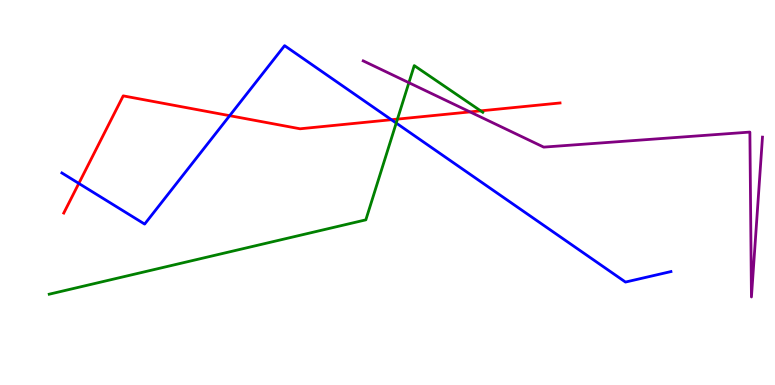[{'lines': ['blue', 'red'], 'intersections': [{'x': 1.02, 'y': 5.24}, {'x': 2.96, 'y': 7.0}, {'x': 5.05, 'y': 6.89}]}, {'lines': ['green', 'red'], 'intersections': [{'x': 5.13, 'y': 6.91}, {'x': 6.2, 'y': 7.12}]}, {'lines': ['purple', 'red'], 'intersections': [{'x': 6.06, 'y': 7.09}]}, {'lines': ['blue', 'green'], 'intersections': [{'x': 5.11, 'y': 6.8}]}, {'lines': ['blue', 'purple'], 'intersections': []}, {'lines': ['green', 'purple'], 'intersections': [{'x': 5.28, 'y': 7.85}]}]